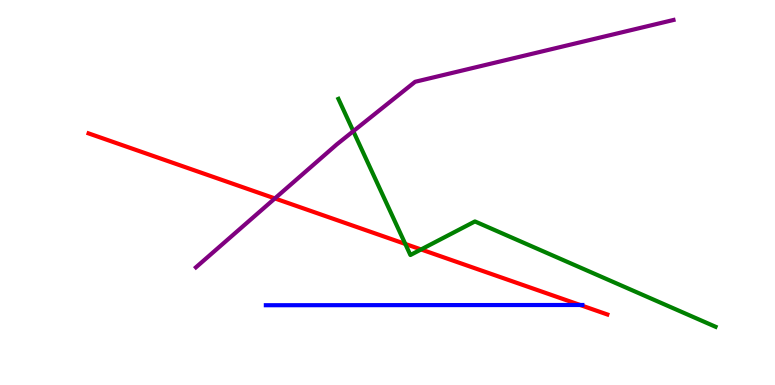[{'lines': ['blue', 'red'], 'intersections': [{'x': 7.49, 'y': 2.08}]}, {'lines': ['green', 'red'], 'intersections': [{'x': 5.23, 'y': 3.66}, {'x': 5.43, 'y': 3.52}]}, {'lines': ['purple', 'red'], 'intersections': [{'x': 3.55, 'y': 4.85}]}, {'lines': ['blue', 'green'], 'intersections': []}, {'lines': ['blue', 'purple'], 'intersections': []}, {'lines': ['green', 'purple'], 'intersections': [{'x': 4.56, 'y': 6.59}]}]